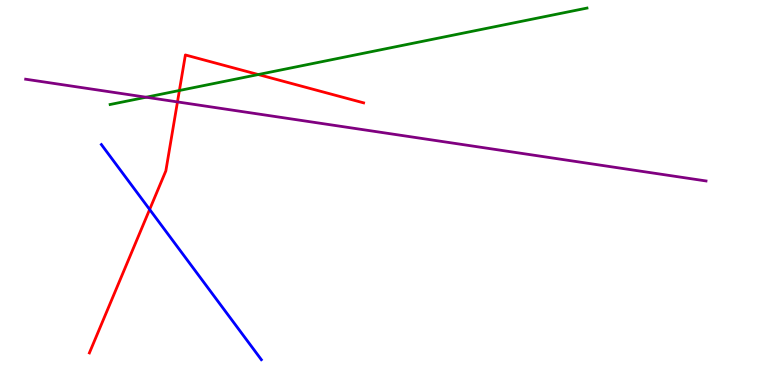[{'lines': ['blue', 'red'], 'intersections': [{'x': 1.93, 'y': 4.56}]}, {'lines': ['green', 'red'], 'intersections': [{'x': 2.31, 'y': 7.65}, {'x': 3.33, 'y': 8.06}]}, {'lines': ['purple', 'red'], 'intersections': [{'x': 2.29, 'y': 7.35}]}, {'lines': ['blue', 'green'], 'intersections': []}, {'lines': ['blue', 'purple'], 'intersections': []}, {'lines': ['green', 'purple'], 'intersections': [{'x': 1.89, 'y': 7.47}]}]